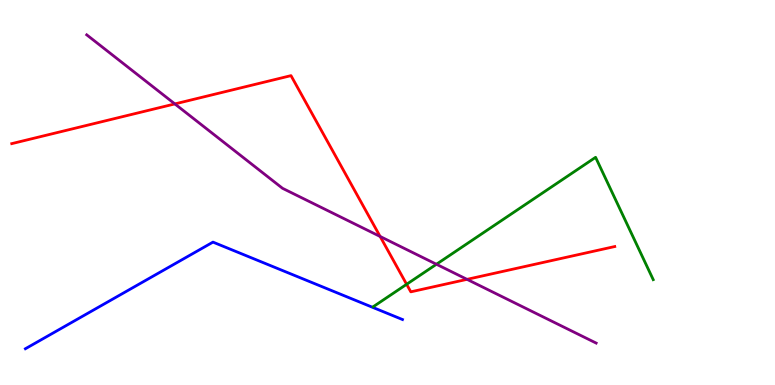[{'lines': ['blue', 'red'], 'intersections': []}, {'lines': ['green', 'red'], 'intersections': [{'x': 5.25, 'y': 2.62}]}, {'lines': ['purple', 'red'], 'intersections': [{'x': 2.26, 'y': 7.3}, {'x': 4.9, 'y': 3.86}, {'x': 6.03, 'y': 2.74}]}, {'lines': ['blue', 'green'], 'intersections': []}, {'lines': ['blue', 'purple'], 'intersections': []}, {'lines': ['green', 'purple'], 'intersections': [{'x': 5.63, 'y': 3.14}]}]